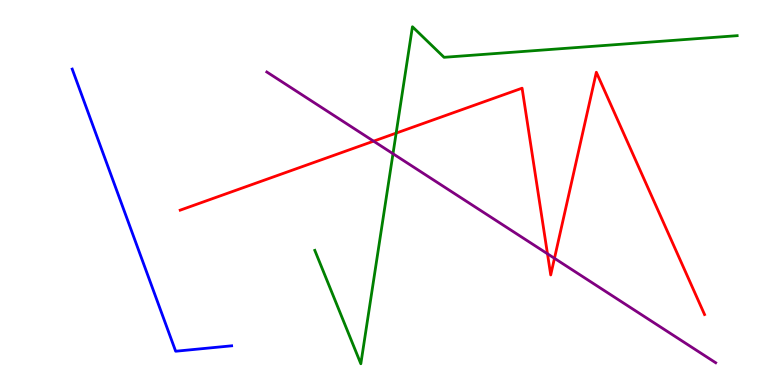[{'lines': ['blue', 'red'], 'intersections': []}, {'lines': ['green', 'red'], 'intersections': [{'x': 5.11, 'y': 6.54}]}, {'lines': ['purple', 'red'], 'intersections': [{'x': 4.82, 'y': 6.33}, {'x': 7.06, 'y': 3.41}, {'x': 7.15, 'y': 3.29}]}, {'lines': ['blue', 'green'], 'intersections': []}, {'lines': ['blue', 'purple'], 'intersections': []}, {'lines': ['green', 'purple'], 'intersections': [{'x': 5.07, 'y': 6.01}]}]